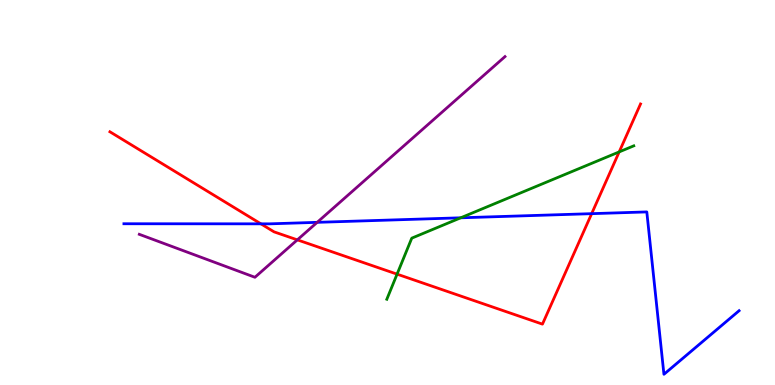[{'lines': ['blue', 'red'], 'intersections': [{'x': 3.37, 'y': 4.19}, {'x': 7.63, 'y': 4.45}]}, {'lines': ['green', 'red'], 'intersections': [{'x': 5.12, 'y': 2.88}, {'x': 7.99, 'y': 6.05}]}, {'lines': ['purple', 'red'], 'intersections': [{'x': 3.84, 'y': 3.77}]}, {'lines': ['blue', 'green'], 'intersections': [{'x': 5.94, 'y': 4.34}]}, {'lines': ['blue', 'purple'], 'intersections': [{'x': 4.09, 'y': 4.22}]}, {'lines': ['green', 'purple'], 'intersections': []}]